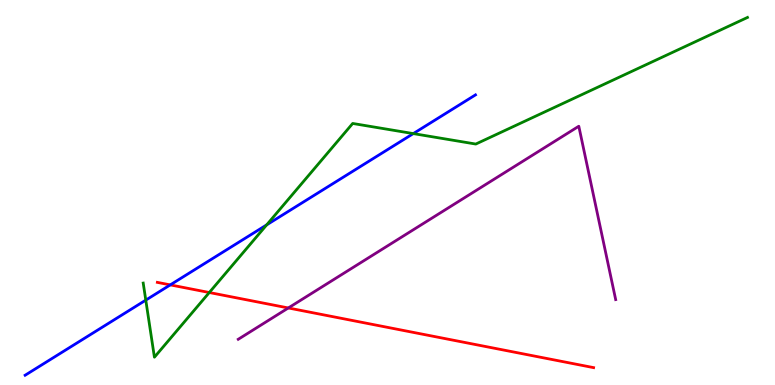[{'lines': ['blue', 'red'], 'intersections': [{'x': 2.2, 'y': 2.6}]}, {'lines': ['green', 'red'], 'intersections': [{'x': 2.7, 'y': 2.4}]}, {'lines': ['purple', 'red'], 'intersections': [{'x': 3.72, 'y': 2.0}]}, {'lines': ['blue', 'green'], 'intersections': [{'x': 1.88, 'y': 2.2}, {'x': 3.44, 'y': 4.16}, {'x': 5.33, 'y': 6.53}]}, {'lines': ['blue', 'purple'], 'intersections': []}, {'lines': ['green', 'purple'], 'intersections': []}]